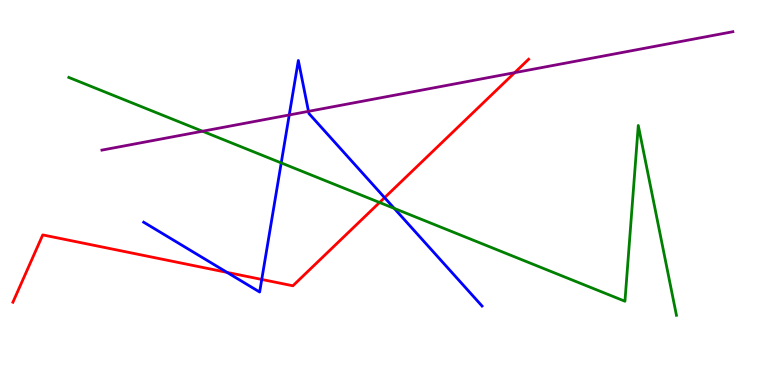[{'lines': ['blue', 'red'], 'intersections': [{'x': 2.93, 'y': 2.92}, {'x': 3.38, 'y': 2.74}, {'x': 4.96, 'y': 4.87}]}, {'lines': ['green', 'red'], 'intersections': [{'x': 4.9, 'y': 4.74}]}, {'lines': ['purple', 'red'], 'intersections': [{'x': 6.64, 'y': 8.11}]}, {'lines': ['blue', 'green'], 'intersections': [{'x': 3.63, 'y': 5.77}, {'x': 5.09, 'y': 4.59}]}, {'lines': ['blue', 'purple'], 'intersections': [{'x': 3.73, 'y': 7.01}, {'x': 3.98, 'y': 7.11}]}, {'lines': ['green', 'purple'], 'intersections': [{'x': 2.61, 'y': 6.59}]}]